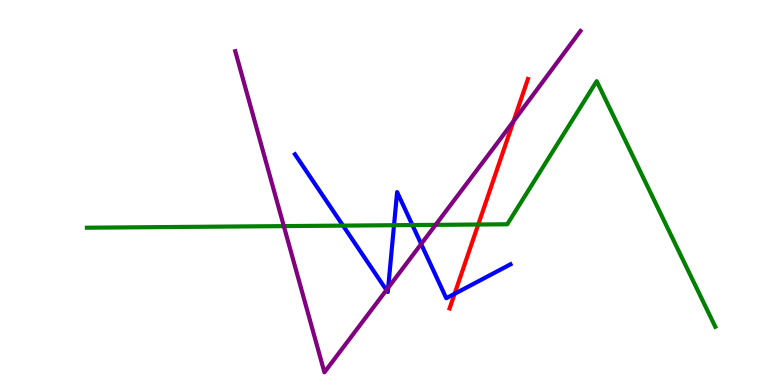[{'lines': ['blue', 'red'], 'intersections': [{'x': 5.87, 'y': 2.37}]}, {'lines': ['green', 'red'], 'intersections': [{'x': 6.17, 'y': 4.17}]}, {'lines': ['purple', 'red'], 'intersections': [{'x': 6.63, 'y': 6.85}]}, {'lines': ['blue', 'green'], 'intersections': [{'x': 4.43, 'y': 4.14}, {'x': 5.08, 'y': 4.15}, {'x': 5.32, 'y': 4.15}]}, {'lines': ['blue', 'purple'], 'intersections': [{'x': 4.99, 'y': 2.47}, {'x': 5.01, 'y': 2.53}, {'x': 5.43, 'y': 3.66}]}, {'lines': ['green', 'purple'], 'intersections': [{'x': 3.66, 'y': 4.13}, {'x': 5.62, 'y': 4.16}]}]